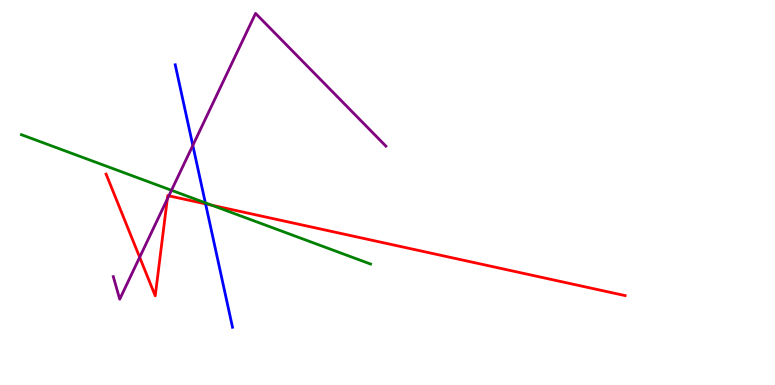[{'lines': ['blue', 'red'], 'intersections': [{'x': 2.65, 'y': 4.7}]}, {'lines': ['green', 'red'], 'intersections': [{'x': 2.73, 'y': 4.67}]}, {'lines': ['purple', 'red'], 'intersections': [{'x': 1.8, 'y': 3.32}, {'x': 2.16, 'y': 4.83}, {'x': 2.18, 'y': 4.91}]}, {'lines': ['blue', 'green'], 'intersections': [{'x': 2.65, 'y': 4.73}]}, {'lines': ['blue', 'purple'], 'intersections': [{'x': 2.49, 'y': 6.22}]}, {'lines': ['green', 'purple'], 'intersections': [{'x': 2.21, 'y': 5.06}]}]